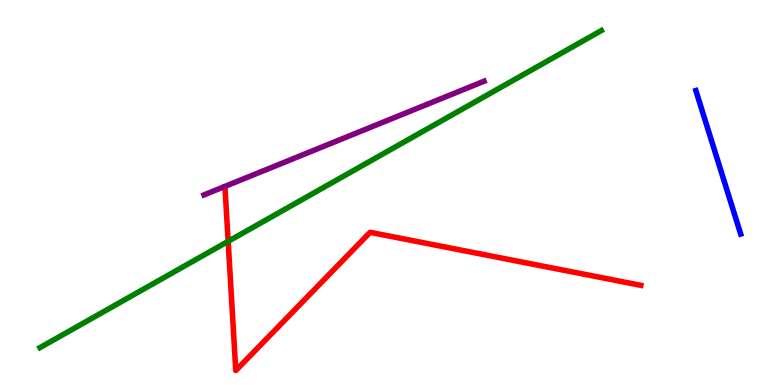[{'lines': ['blue', 'red'], 'intersections': []}, {'lines': ['green', 'red'], 'intersections': [{'x': 2.94, 'y': 3.73}]}, {'lines': ['purple', 'red'], 'intersections': []}, {'lines': ['blue', 'green'], 'intersections': []}, {'lines': ['blue', 'purple'], 'intersections': []}, {'lines': ['green', 'purple'], 'intersections': []}]